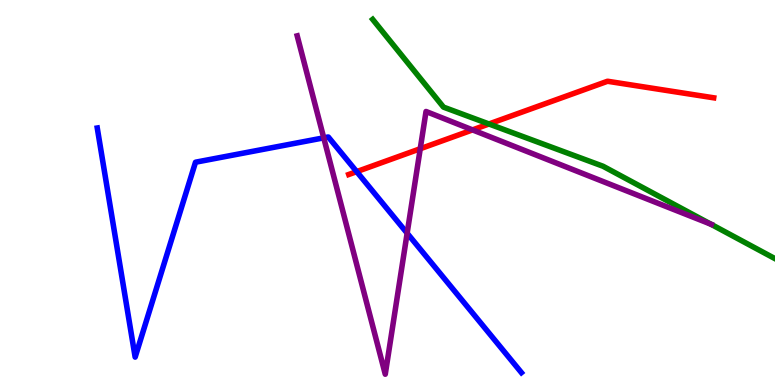[{'lines': ['blue', 'red'], 'intersections': [{'x': 4.6, 'y': 5.54}]}, {'lines': ['green', 'red'], 'intersections': [{'x': 6.31, 'y': 6.78}]}, {'lines': ['purple', 'red'], 'intersections': [{'x': 5.42, 'y': 6.14}, {'x': 6.1, 'y': 6.63}]}, {'lines': ['blue', 'green'], 'intersections': []}, {'lines': ['blue', 'purple'], 'intersections': [{'x': 4.18, 'y': 6.42}, {'x': 5.25, 'y': 3.94}]}, {'lines': ['green', 'purple'], 'intersections': [{'x': 9.17, 'y': 4.18}]}]